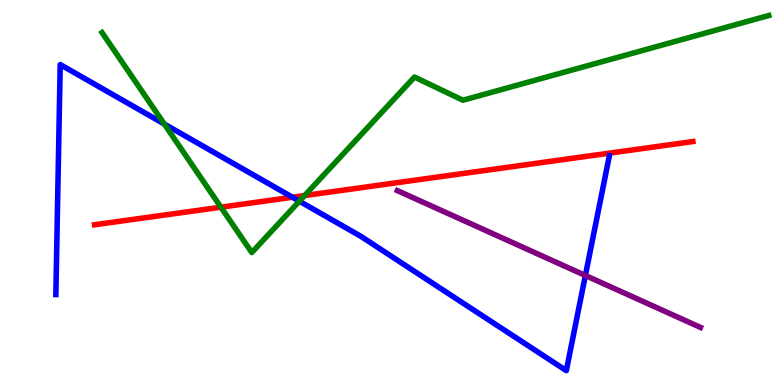[{'lines': ['blue', 'red'], 'intersections': [{'x': 3.77, 'y': 4.88}]}, {'lines': ['green', 'red'], 'intersections': [{'x': 2.85, 'y': 4.62}, {'x': 3.93, 'y': 4.92}]}, {'lines': ['purple', 'red'], 'intersections': []}, {'lines': ['blue', 'green'], 'intersections': [{'x': 2.12, 'y': 6.78}, {'x': 3.86, 'y': 4.77}]}, {'lines': ['blue', 'purple'], 'intersections': [{'x': 7.55, 'y': 2.84}]}, {'lines': ['green', 'purple'], 'intersections': []}]